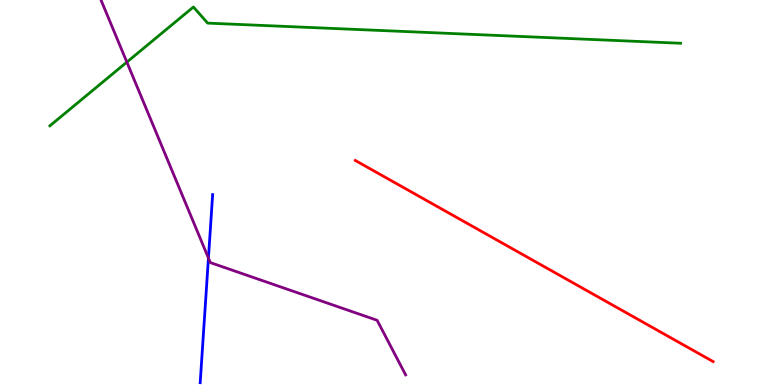[{'lines': ['blue', 'red'], 'intersections': []}, {'lines': ['green', 'red'], 'intersections': []}, {'lines': ['purple', 'red'], 'intersections': []}, {'lines': ['blue', 'green'], 'intersections': []}, {'lines': ['blue', 'purple'], 'intersections': [{'x': 2.69, 'y': 3.3}]}, {'lines': ['green', 'purple'], 'intersections': [{'x': 1.64, 'y': 8.39}]}]